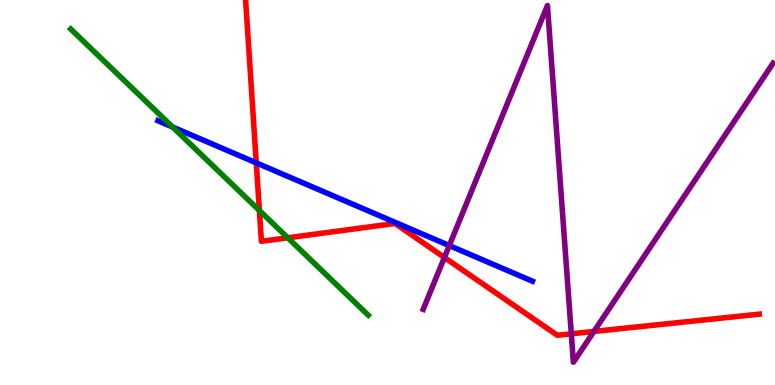[{'lines': ['blue', 'red'], 'intersections': [{'x': 3.31, 'y': 5.77}]}, {'lines': ['green', 'red'], 'intersections': [{'x': 3.35, 'y': 4.53}, {'x': 3.71, 'y': 3.82}]}, {'lines': ['purple', 'red'], 'intersections': [{'x': 5.73, 'y': 3.31}, {'x': 7.37, 'y': 1.33}, {'x': 7.66, 'y': 1.39}]}, {'lines': ['blue', 'green'], 'intersections': [{'x': 2.23, 'y': 6.7}]}, {'lines': ['blue', 'purple'], 'intersections': [{'x': 5.8, 'y': 3.62}]}, {'lines': ['green', 'purple'], 'intersections': []}]